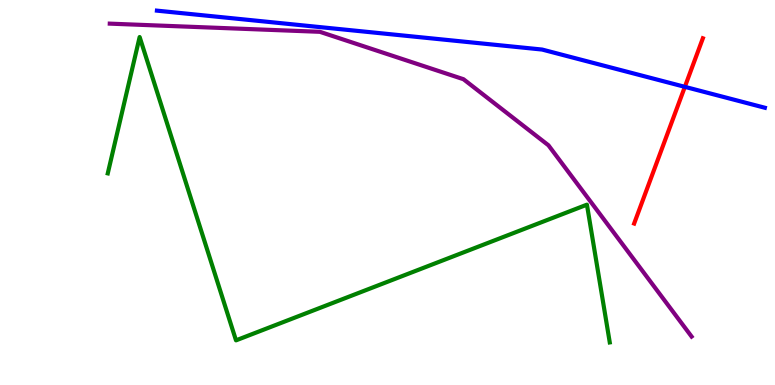[{'lines': ['blue', 'red'], 'intersections': [{'x': 8.84, 'y': 7.74}]}, {'lines': ['green', 'red'], 'intersections': []}, {'lines': ['purple', 'red'], 'intersections': []}, {'lines': ['blue', 'green'], 'intersections': []}, {'lines': ['blue', 'purple'], 'intersections': []}, {'lines': ['green', 'purple'], 'intersections': []}]